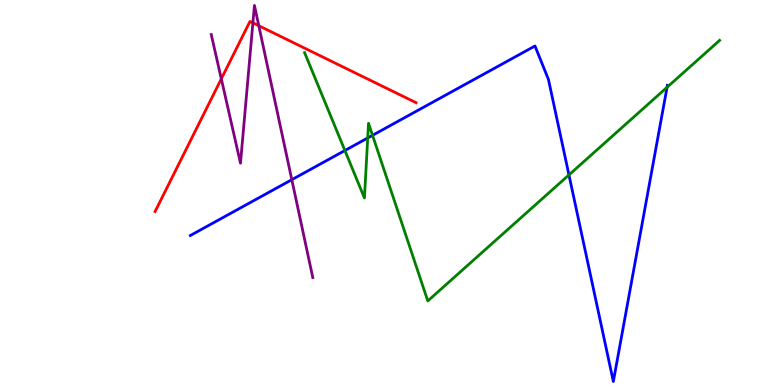[{'lines': ['blue', 'red'], 'intersections': []}, {'lines': ['green', 'red'], 'intersections': []}, {'lines': ['purple', 'red'], 'intersections': [{'x': 2.86, 'y': 7.95}, {'x': 3.26, 'y': 9.41}, {'x': 3.34, 'y': 9.33}]}, {'lines': ['blue', 'green'], 'intersections': [{'x': 4.45, 'y': 6.09}, {'x': 4.74, 'y': 6.42}, {'x': 4.81, 'y': 6.49}, {'x': 7.34, 'y': 5.46}, {'x': 8.61, 'y': 7.73}]}, {'lines': ['blue', 'purple'], 'intersections': [{'x': 3.77, 'y': 5.33}]}, {'lines': ['green', 'purple'], 'intersections': []}]